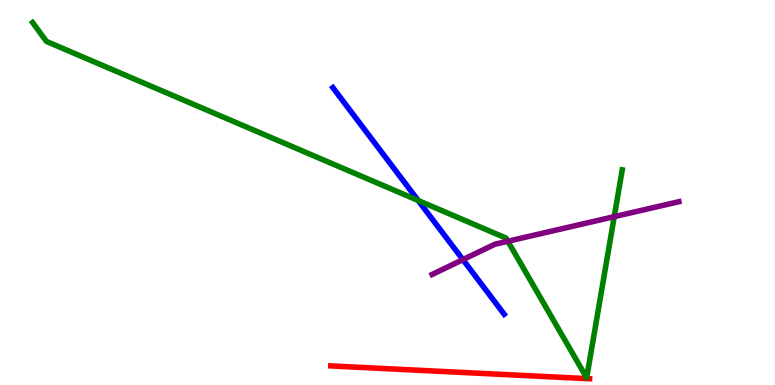[{'lines': ['blue', 'red'], 'intersections': []}, {'lines': ['green', 'red'], 'intersections': []}, {'lines': ['purple', 'red'], 'intersections': []}, {'lines': ['blue', 'green'], 'intersections': [{'x': 5.4, 'y': 4.79}]}, {'lines': ['blue', 'purple'], 'intersections': [{'x': 5.97, 'y': 3.26}]}, {'lines': ['green', 'purple'], 'intersections': [{'x': 6.55, 'y': 3.73}, {'x': 7.93, 'y': 4.37}]}]